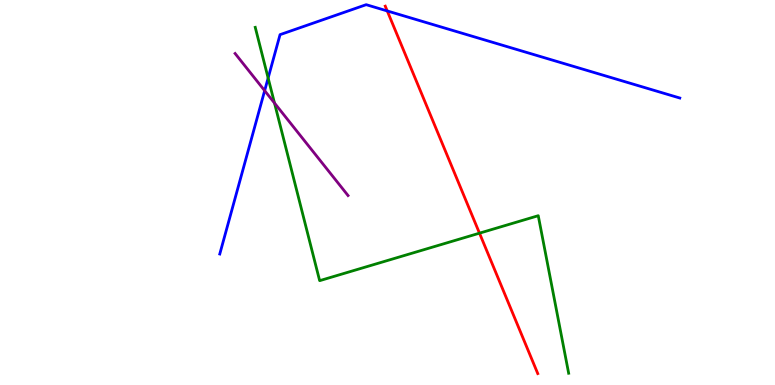[{'lines': ['blue', 'red'], 'intersections': [{'x': 5.0, 'y': 9.72}]}, {'lines': ['green', 'red'], 'intersections': [{'x': 6.19, 'y': 3.94}]}, {'lines': ['purple', 'red'], 'intersections': []}, {'lines': ['blue', 'green'], 'intersections': [{'x': 3.46, 'y': 7.97}]}, {'lines': ['blue', 'purple'], 'intersections': [{'x': 3.41, 'y': 7.64}]}, {'lines': ['green', 'purple'], 'intersections': [{'x': 3.54, 'y': 7.32}]}]